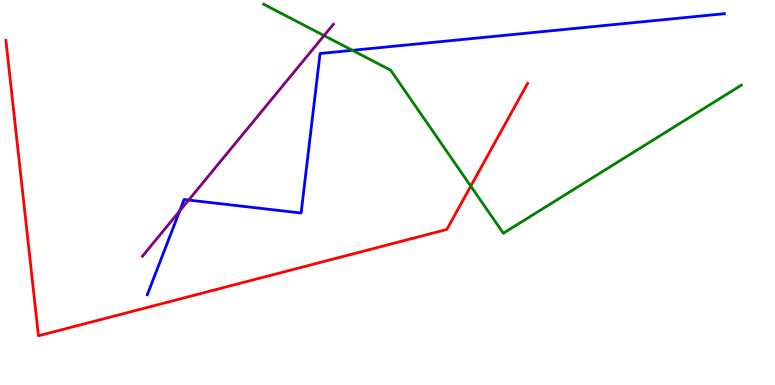[{'lines': ['blue', 'red'], 'intersections': []}, {'lines': ['green', 'red'], 'intersections': [{'x': 6.07, 'y': 5.17}]}, {'lines': ['purple', 'red'], 'intersections': []}, {'lines': ['blue', 'green'], 'intersections': [{'x': 4.55, 'y': 8.69}]}, {'lines': ['blue', 'purple'], 'intersections': [{'x': 2.32, 'y': 4.52}, {'x': 2.43, 'y': 4.8}]}, {'lines': ['green', 'purple'], 'intersections': [{'x': 4.18, 'y': 9.08}]}]